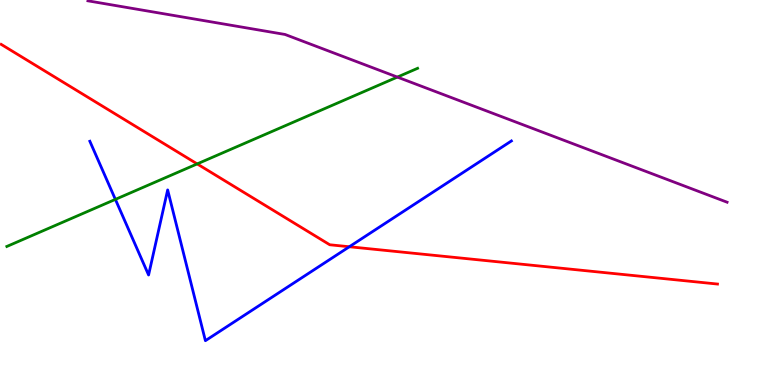[{'lines': ['blue', 'red'], 'intersections': [{'x': 4.51, 'y': 3.59}]}, {'lines': ['green', 'red'], 'intersections': [{'x': 2.54, 'y': 5.74}]}, {'lines': ['purple', 'red'], 'intersections': []}, {'lines': ['blue', 'green'], 'intersections': [{'x': 1.49, 'y': 4.82}]}, {'lines': ['blue', 'purple'], 'intersections': []}, {'lines': ['green', 'purple'], 'intersections': [{'x': 5.13, 'y': 8.0}]}]